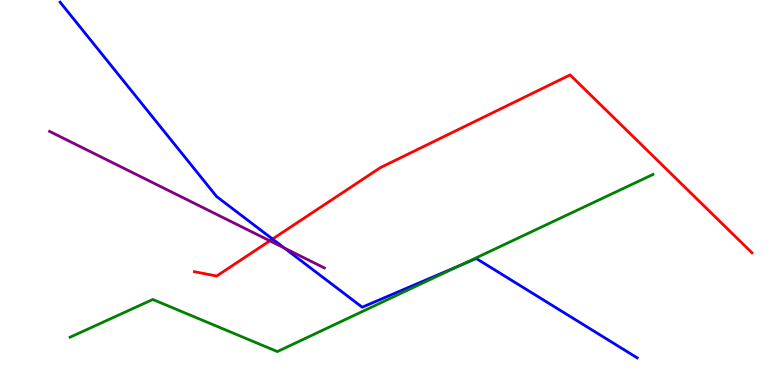[{'lines': ['blue', 'red'], 'intersections': [{'x': 3.52, 'y': 3.79}]}, {'lines': ['green', 'red'], 'intersections': []}, {'lines': ['purple', 'red'], 'intersections': [{'x': 3.48, 'y': 3.74}]}, {'lines': ['blue', 'green'], 'intersections': [{'x': 5.94, 'y': 3.11}]}, {'lines': ['blue', 'purple'], 'intersections': [{'x': 3.67, 'y': 3.56}]}, {'lines': ['green', 'purple'], 'intersections': []}]